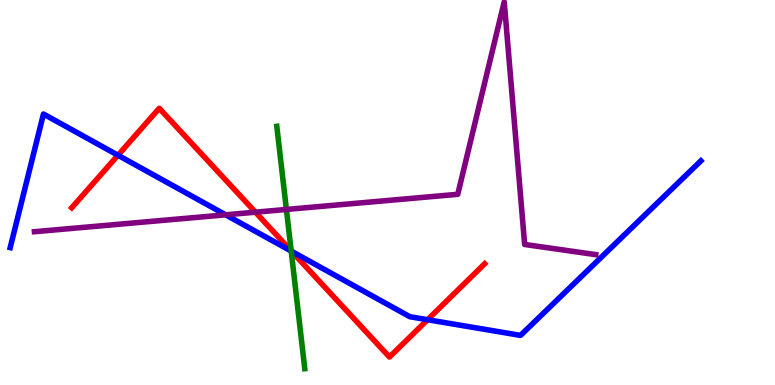[{'lines': ['blue', 'red'], 'intersections': [{'x': 1.52, 'y': 5.97}, {'x': 3.76, 'y': 3.47}, {'x': 5.52, 'y': 1.7}]}, {'lines': ['green', 'red'], 'intersections': [{'x': 3.76, 'y': 3.49}]}, {'lines': ['purple', 'red'], 'intersections': [{'x': 3.3, 'y': 4.49}]}, {'lines': ['blue', 'green'], 'intersections': [{'x': 3.76, 'y': 3.48}]}, {'lines': ['blue', 'purple'], 'intersections': [{'x': 2.91, 'y': 4.42}]}, {'lines': ['green', 'purple'], 'intersections': [{'x': 3.7, 'y': 4.56}]}]